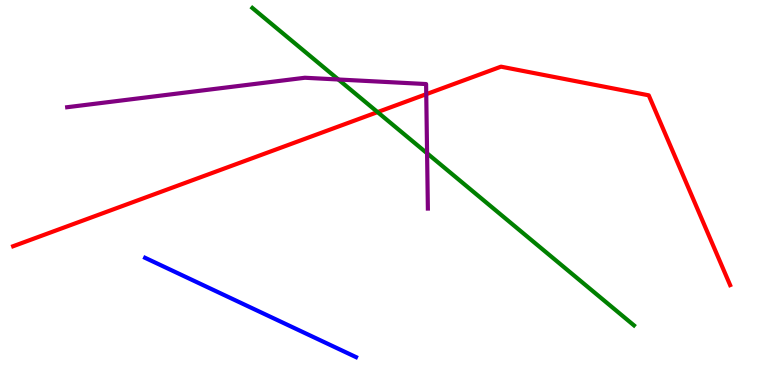[{'lines': ['blue', 'red'], 'intersections': []}, {'lines': ['green', 'red'], 'intersections': [{'x': 4.87, 'y': 7.09}]}, {'lines': ['purple', 'red'], 'intersections': [{'x': 5.5, 'y': 7.55}]}, {'lines': ['blue', 'green'], 'intersections': []}, {'lines': ['blue', 'purple'], 'intersections': []}, {'lines': ['green', 'purple'], 'intersections': [{'x': 4.37, 'y': 7.94}, {'x': 5.51, 'y': 6.02}]}]